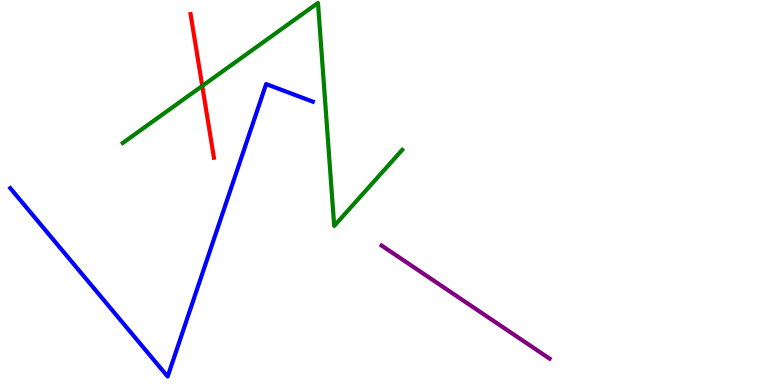[{'lines': ['blue', 'red'], 'intersections': []}, {'lines': ['green', 'red'], 'intersections': [{'x': 2.61, 'y': 7.77}]}, {'lines': ['purple', 'red'], 'intersections': []}, {'lines': ['blue', 'green'], 'intersections': []}, {'lines': ['blue', 'purple'], 'intersections': []}, {'lines': ['green', 'purple'], 'intersections': []}]